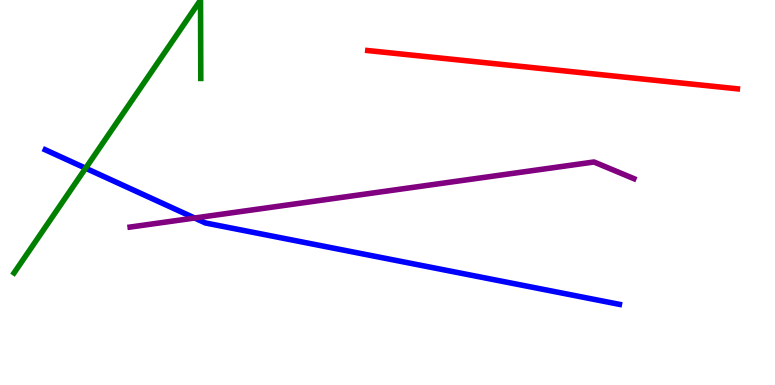[{'lines': ['blue', 'red'], 'intersections': []}, {'lines': ['green', 'red'], 'intersections': []}, {'lines': ['purple', 'red'], 'intersections': []}, {'lines': ['blue', 'green'], 'intersections': [{'x': 1.1, 'y': 5.63}]}, {'lines': ['blue', 'purple'], 'intersections': [{'x': 2.51, 'y': 4.34}]}, {'lines': ['green', 'purple'], 'intersections': []}]